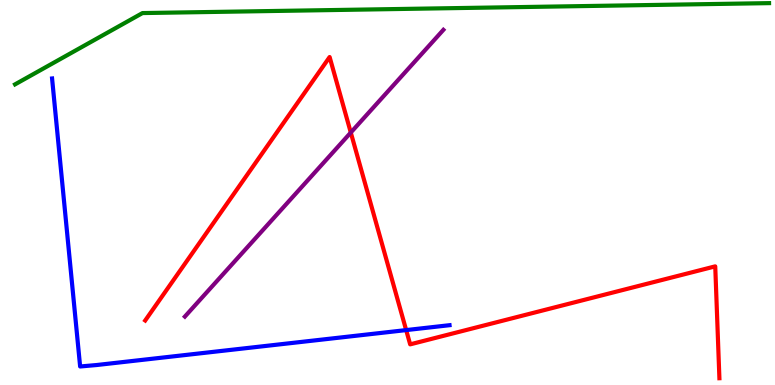[{'lines': ['blue', 'red'], 'intersections': [{'x': 5.24, 'y': 1.43}]}, {'lines': ['green', 'red'], 'intersections': []}, {'lines': ['purple', 'red'], 'intersections': [{'x': 4.53, 'y': 6.56}]}, {'lines': ['blue', 'green'], 'intersections': []}, {'lines': ['blue', 'purple'], 'intersections': []}, {'lines': ['green', 'purple'], 'intersections': []}]